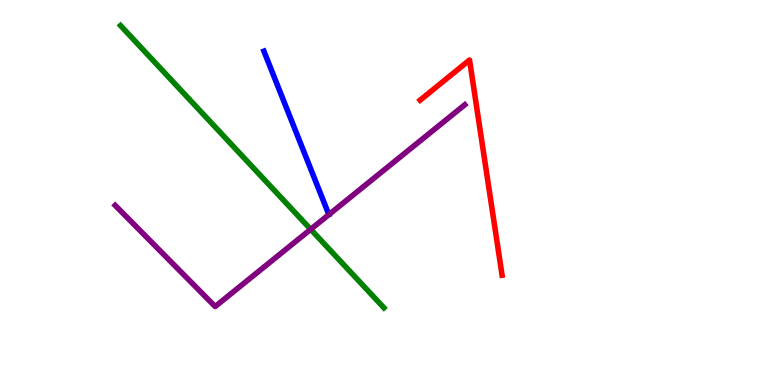[{'lines': ['blue', 'red'], 'intersections': []}, {'lines': ['green', 'red'], 'intersections': []}, {'lines': ['purple', 'red'], 'intersections': []}, {'lines': ['blue', 'green'], 'intersections': []}, {'lines': ['blue', 'purple'], 'intersections': []}, {'lines': ['green', 'purple'], 'intersections': [{'x': 4.01, 'y': 4.04}]}]